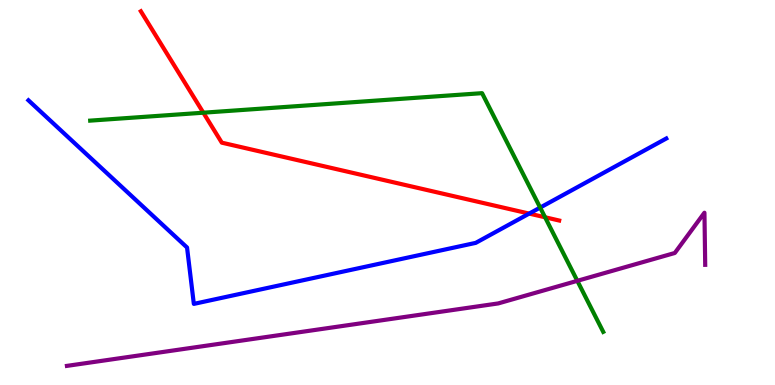[{'lines': ['blue', 'red'], 'intersections': [{'x': 6.83, 'y': 4.45}]}, {'lines': ['green', 'red'], 'intersections': [{'x': 2.62, 'y': 7.07}, {'x': 7.03, 'y': 4.36}]}, {'lines': ['purple', 'red'], 'intersections': []}, {'lines': ['blue', 'green'], 'intersections': [{'x': 6.97, 'y': 4.61}]}, {'lines': ['blue', 'purple'], 'intersections': []}, {'lines': ['green', 'purple'], 'intersections': [{'x': 7.45, 'y': 2.71}]}]